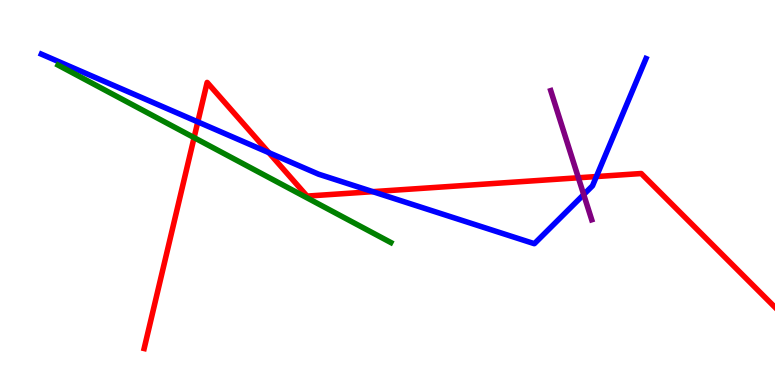[{'lines': ['blue', 'red'], 'intersections': [{'x': 2.55, 'y': 6.83}, {'x': 3.47, 'y': 6.03}, {'x': 4.81, 'y': 5.02}, {'x': 7.7, 'y': 5.41}]}, {'lines': ['green', 'red'], 'intersections': [{'x': 2.5, 'y': 6.43}]}, {'lines': ['purple', 'red'], 'intersections': [{'x': 7.46, 'y': 5.38}]}, {'lines': ['blue', 'green'], 'intersections': []}, {'lines': ['blue', 'purple'], 'intersections': [{'x': 7.53, 'y': 4.95}]}, {'lines': ['green', 'purple'], 'intersections': []}]